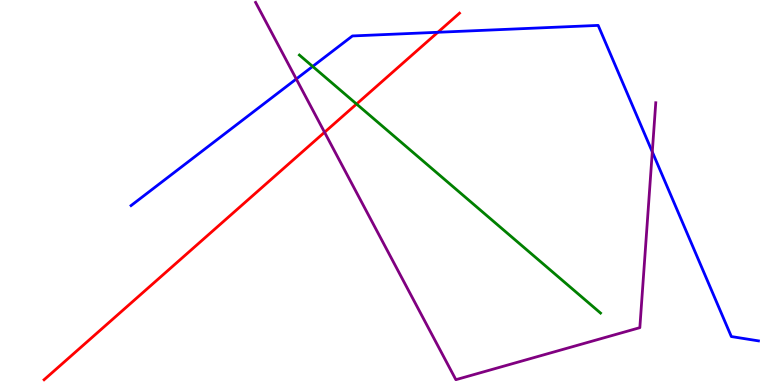[{'lines': ['blue', 'red'], 'intersections': [{'x': 5.65, 'y': 9.16}]}, {'lines': ['green', 'red'], 'intersections': [{'x': 4.6, 'y': 7.3}]}, {'lines': ['purple', 'red'], 'intersections': [{'x': 4.19, 'y': 6.56}]}, {'lines': ['blue', 'green'], 'intersections': [{'x': 4.03, 'y': 8.27}]}, {'lines': ['blue', 'purple'], 'intersections': [{'x': 3.82, 'y': 7.95}, {'x': 8.42, 'y': 6.06}]}, {'lines': ['green', 'purple'], 'intersections': []}]